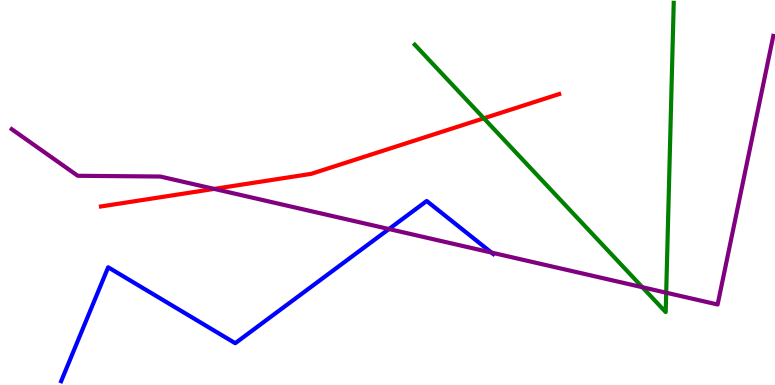[{'lines': ['blue', 'red'], 'intersections': []}, {'lines': ['green', 'red'], 'intersections': [{'x': 6.24, 'y': 6.93}]}, {'lines': ['purple', 'red'], 'intersections': [{'x': 2.76, 'y': 5.09}]}, {'lines': ['blue', 'green'], 'intersections': []}, {'lines': ['blue', 'purple'], 'intersections': [{'x': 5.02, 'y': 4.05}, {'x': 6.34, 'y': 3.44}]}, {'lines': ['green', 'purple'], 'intersections': [{'x': 8.29, 'y': 2.54}, {'x': 8.6, 'y': 2.4}]}]